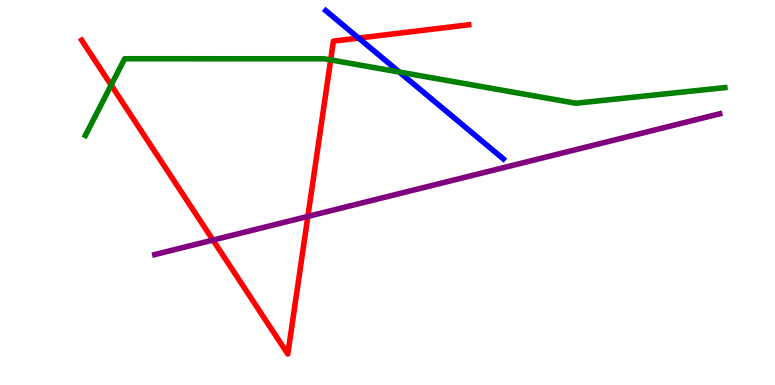[{'lines': ['blue', 'red'], 'intersections': [{'x': 4.63, 'y': 9.01}]}, {'lines': ['green', 'red'], 'intersections': [{'x': 1.43, 'y': 7.79}, {'x': 4.27, 'y': 8.44}]}, {'lines': ['purple', 'red'], 'intersections': [{'x': 2.75, 'y': 3.76}, {'x': 3.97, 'y': 4.38}]}, {'lines': ['blue', 'green'], 'intersections': [{'x': 5.15, 'y': 8.13}]}, {'lines': ['blue', 'purple'], 'intersections': []}, {'lines': ['green', 'purple'], 'intersections': []}]